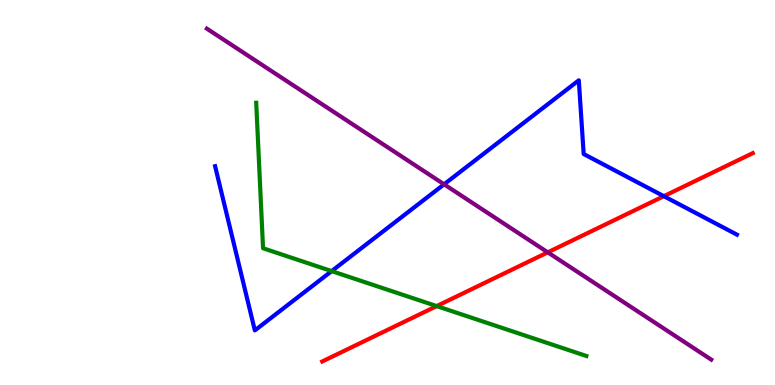[{'lines': ['blue', 'red'], 'intersections': [{'x': 8.57, 'y': 4.9}]}, {'lines': ['green', 'red'], 'intersections': [{'x': 5.63, 'y': 2.05}]}, {'lines': ['purple', 'red'], 'intersections': [{'x': 7.07, 'y': 3.45}]}, {'lines': ['blue', 'green'], 'intersections': [{'x': 4.28, 'y': 2.96}]}, {'lines': ['blue', 'purple'], 'intersections': [{'x': 5.73, 'y': 5.21}]}, {'lines': ['green', 'purple'], 'intersections': []}]